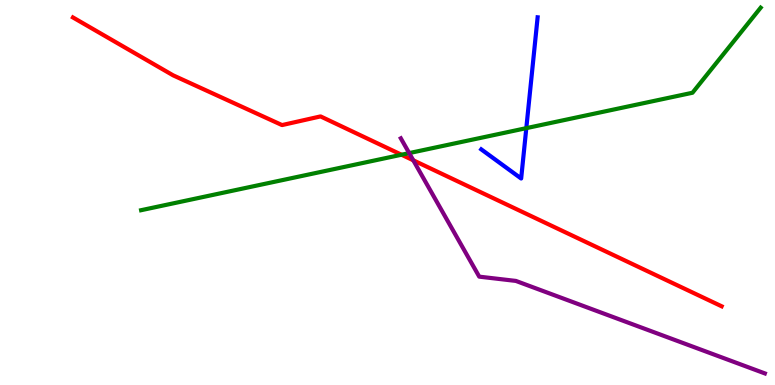[{'lines': ['blue', 'red'], 'intersections': []}, {'lines': ['green', 'red'], 'intersections': [{'x': 5.18, 'y': 5.98}]}, {'lines': ['purple', 'red'], 'intersections': [{'x': 5.33, 'y': 5.84}]}, {'lines': ['blue', 'green'], 'intersections': [{'x': 6.79, 'y': 6.67}]}, {'lines': ['blue', 'purple'], 'intersections': []}, {'lines': ['green', 'purple'], 'intersections': [{'x': 5.28, 'y': 6.02}]}]